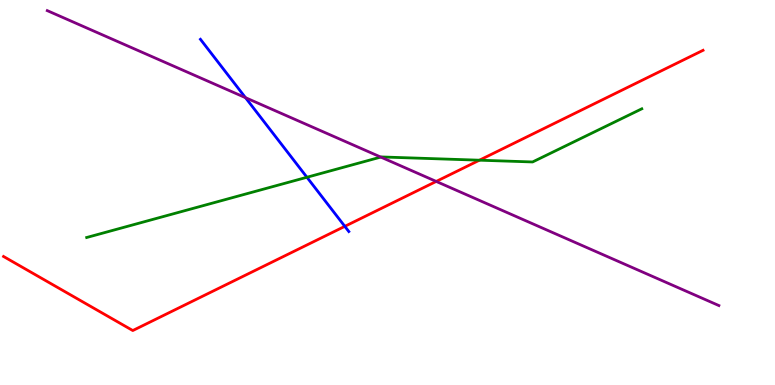[{'lines': ['blue', 'red'], 'intersections': [{'x': 4.45, 'y': 4.12}]}, {'lines': ['green', 'red'], 'intersections': [{'x': 6.19, 'y': 5.84}]}, {'lines': ['purple', 'red'], 'intersections': [{'x': 5.63, 'y': 5.29}]}, {'lines': ['blue', 'green'], 'intersections': [{'x': 3.96, 'y': 5.4}]}, {'lines': ['blue', 'purple'], 'intersections': [{'x': 3.17, 'y': 7.46}]}, {'lines': ['green', 'purple'], 'intersections': [{'x': 4.91, 'y': 5.92}]}]